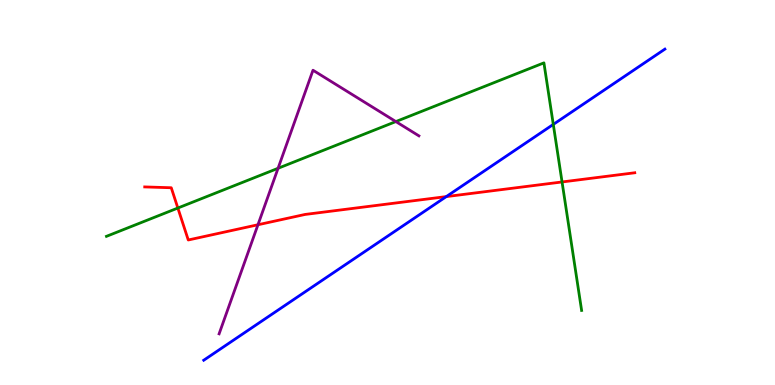[{'lines': ['blue', 'red'], 'intersections': [{'x': 5.76, 'y': 4.89}]}, {'lines': ['green', 'red'], 'intersections': [{'x': 2.29, 'y': 4.6}, {'x': 7.25, 'y': 5.27}]}, {'lines': ['purple', 'red'], 'intersections': [{'x': 3.33, 'y': 4.16}]}, {'lines': ['blue', 'green'], 'intersections': [{'x': 7.14, 'y': 6.77}]}, {'lines': ['blue', 'purple'], 'intersections': []}, {'lines': ['green', 'purple'], 'intersections': [{'x': 3.59, 'y': 5.63}, {'x': 5.11, 'y': 6.84}]}]